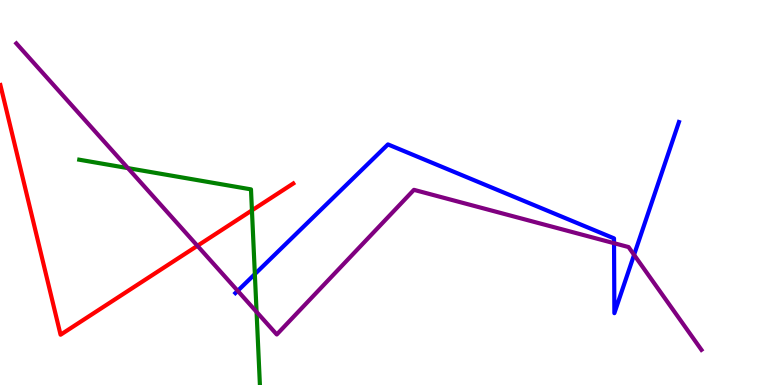[{'lines': ['blue', 'red'], 'intersections': []}, {'lines': ['green', 'red'], 'intersections': [{'x': 3.25, 'y': 4.54}]}, {'lines': ['purple', 'red'], 'intersections': [{'x': 2.55, 'y': 3.62}]}, {'lines': ['blue', 'green'], 'intersections': [{'x': 3.29, 'y': 2.88}]}, {'lines': ['blue', 'purple'], 'intersections': [{'x': 3.07, 'y': 2.45}, {'x': 7.92, 'y': 3.68}, {'x': 8.18, 'y': 3.38}]}, {'lines': ['green', 'purple'], 'intersections': [{'x': 1.65, 'y': 5.63}, {'x': 3.31, 'y': 1.9}]}]